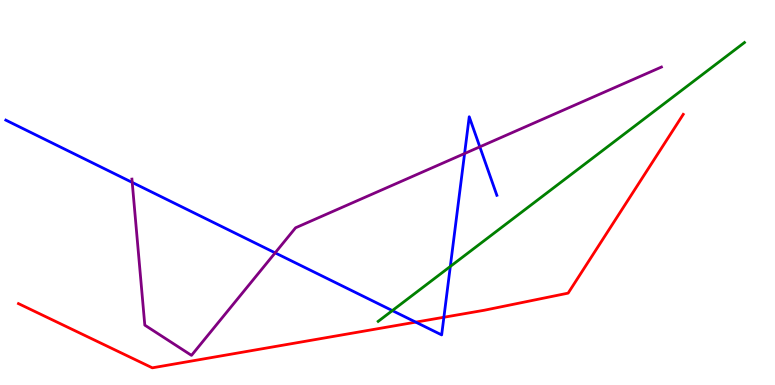[{'lines': ['blue', 'red'], 'intersections': [{'x': 5.36, 'y': 1.63}, {'x': 5.73, 'y': 1.76}]}, {'lines': ['green', 'red'], 'intersections': []}, {'lines': ['purple', 'red'], 'intersections': []}, {'lines': ['blue', 'green'], 'intersections': [{'x': 5.06, 'y': 1.93}, {'x': 5.81, 'y': 3.08}]}, {'lines': ['blue', 'purple'], 'intersections': [{'x': 1.71, 'y': 5.26}, {'x': 3.55, 'y': 3.43}, {'x': 5.99, 'y': 6.01}, {'x': 6.19, 'y': 6.19}]}, {'lines': ['green', 'purple'], 'intersections': []}]